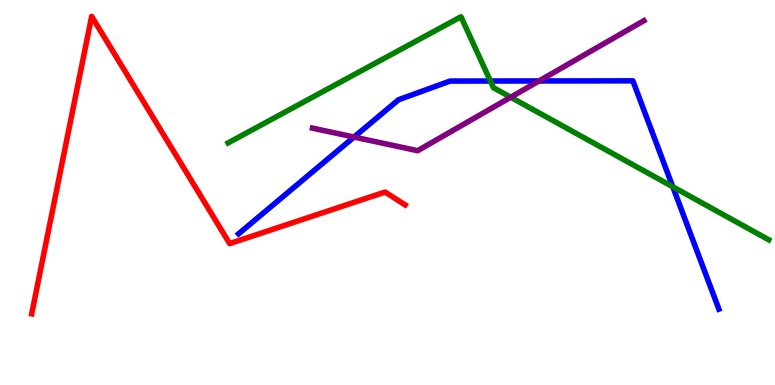[{'lines': ['blue', 'red'], 'intersections': []}, {'lines': ['green', 'red'], 'intersections': []}, {'lines': ['purple', 'red'], 'intersections': []}, {'lines': ['blue', 'green'], 'intersections': [{'x': 6.33, 'y': 7.9}, {'x': 8.68, 'y': 5.15}]}, {'lines': ['blue', 'purple'], 'intersections': [{'x': 4.57, 'y': 6.44}, {'x': 6.96, 'y': 7.9}]}, {'lines': ['green', 'purple'], 'intersections': [{'x': 6.59, 'y': 7.47}]}]